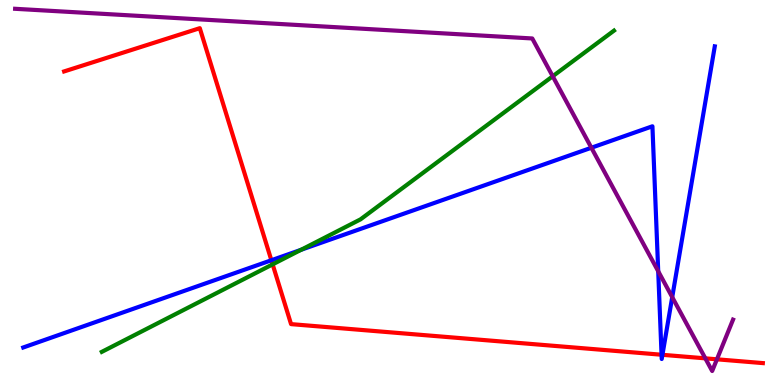[{'lines': ['blue', 'red'], 'intersections': [{'x': 3.5, 'y': 3.24}, {'x': 8.54, 'y': 0.786}, {'x': 8.55, 'y': 0.784}]}, {'lines': ['green', 'red'], 'intersections': [{'x': 3.52, 'y': 3.13}]}, {'lines': ['purple', 'red'], 'intersections': [{'x': 9.1, 'y': 0.692}, {'x': 9.25, 'y': 0.667}]}, {'lines': ['blue', 'green'], 'intersections': [{'x': 3.88, 'y': 3.51}]}, {'lines': ['blue', 'purple'], 'intersections': [{'x': 7.63, 'y': 6.16}, {'x': 8.49, 'y': 2.95}, {'x': 8.67, 'y': 2.28}]}, {'lines': ['green', 'purple'], 'intersections': [{'x': 7.13, 'y': 8.02}]}]